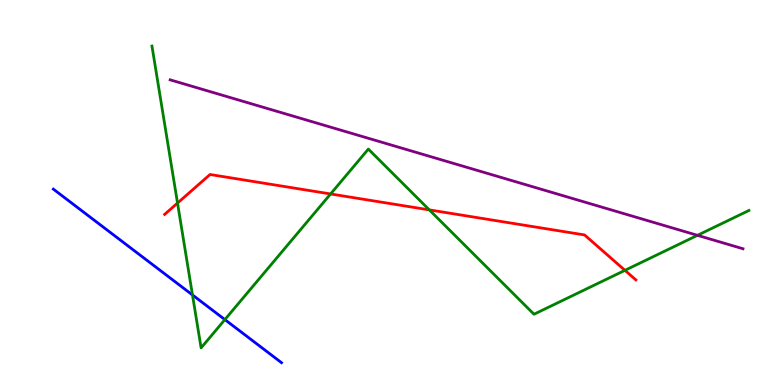[{'lines': ['blue', 'red'], 'intersections': []}, {'lines': ['green', 'red'], 'intersections': [{'x': 2.29, 'y': 4.73}, {'x': 4.27, 'y': 4.96}, {'x': 5.54, 'y': 4.55}, {'x': 8.06, 'y': 2.98}]}, {'lines': ['purple', 'red'], 'intersections': []}, {'lines': ['blue', 'green'], 'intersections': [{'x': 2.48, 'y': 2.34}, {'x': 2.9, 'y': 1.7}]}, {'lines': ['blue', 'purple'], 'intersections': []}, {'lines': ['green', 'purple'], 'intersections': [{'x': 9.0, 'y': 3.89}]}]